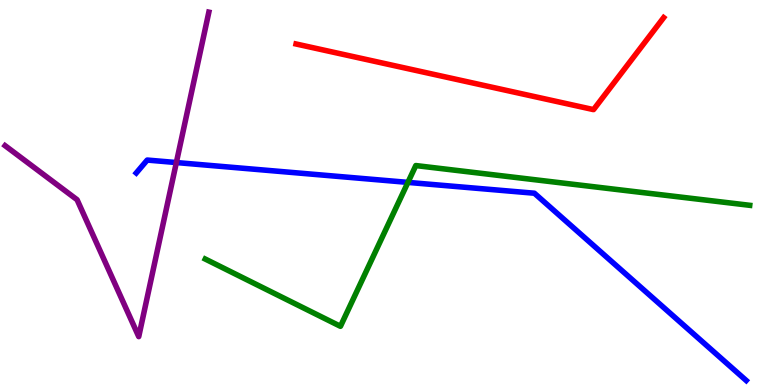[{'lines': ['blue', 'red'], 'intersections': []}, {'lines': ['green', 'red'], 'intersections': []}, {'lines': ['purple', 'red'], 'intersections': []}, {'lines': ['blue', 'green'], 'intersections': [{'x': 5.26, 'y': 5.26}]}, {'lines': ['blue', 'purple'], 'intersections': [{'x': 2.28, 'y': 5.78}]}, {'lines': ['green', 'purple'], 'intersections': []}]